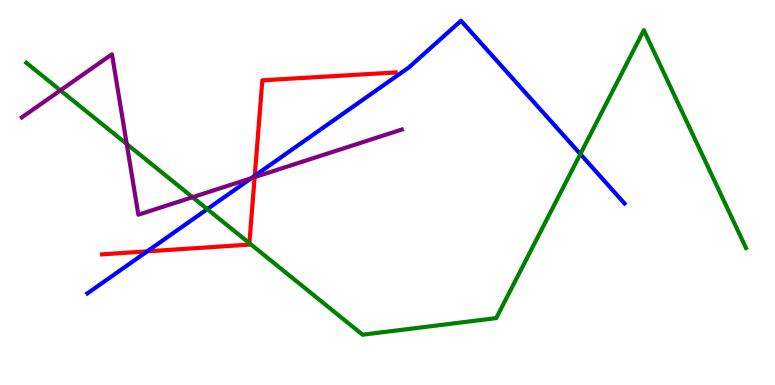[{'lines': ['blue', 'red'], 'intersections': [{'x': 1.9, 'y': 3.47}, {'x': 3.29, 'y': 5.43}]}, {'lines': ['green', 'red'], 'intersections': [{'x': 3.22, 'y': 3.68}]}, {'lines': ['purple', 'red'], 'intersections': [{'x': 3.29, 'y': 5.4}]}, {'lines': ['blue', 'green'], 'intersections': [{'x': 2.67, 'y': 4.57}, {'x': 7.49, 'y': 6.0}]}, {'lines': ['blue', 'purple'], 'intersections': [{'x': 3.24, 'y': 5.37}]}, {'lines': ['green', 'purple'], 'intersections': [{'x': 0.779, 'y': 7.65}, {'x': 1.64, 'y': 6.26}, {'x': 2.48, 'y': 4.88}]}]